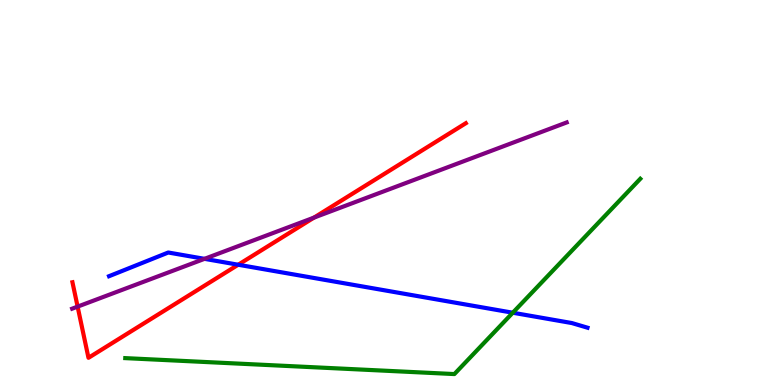[{'lines': ['blue', 'red'], 'intersections': [{'x': 3.07, 'y': 3.12}]}, {'lines': ['green', 'red'], 'intersections': []}, {'lines': ['purple', 'red'], 'intersections': [{'x': 1.0, 'y': 2.04}, {'x': 4.05, 'y': 4.35}]}, {'lines': ['blue', 'green'], 'intersections': [{'x': 6.62, 'y': 1.88}]}, {'lines': ['blue', 'purple'], 'intersections': [{'x': 2.64, 'y': 3.28}]}, {'lines': ['green', 'purple'], 'intersections': []}]